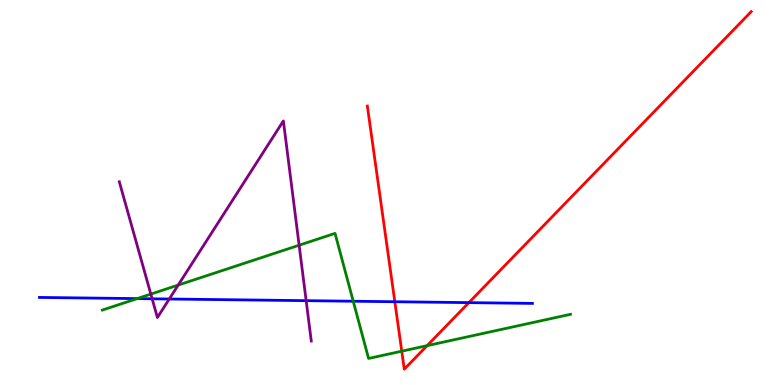[{'lines': ['blue', 'red'], 'intersections': [{'x': 5.09, 'y': 2.16}, {'x': 6.05, 'y': 2.14}]}, {'lines': ['green', 'red'], 'intersections': [{'x': 5.18, 'y': 0.878}, {'x': 5.51, 'y': 1.02}]}, {'lines': ['purple', 'red'], 'intersections': []}, {'lines': ['blue', 'green'], 'intersections': [{'x': 1.77, 'y': 2.24}, {'x': 4.56, 'y': 2.18}]}, {'lines': ['blue', 'purple'], 'intersections': [{'x': 1.96, 'y': 2.24}, {'x': 2.18, 'y': 2.23}, {'x': 3.95, 'y': 2.19}]}, {'lines': ['green', 'purple'], 'intersections': [{'x': 1.95, 'y': 2.36}, {'x': 2.3, 'y': 2.6}, {'x': 3.86, 'y': 3.63}]}]